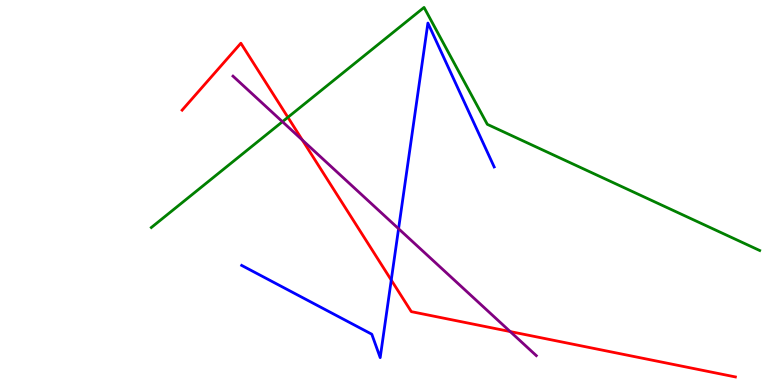[{'lines': ['blue', 'red'], 'intersections': [{'x': 5.05, 'y': 2.73}]}, {'lines': ['green', 'red'], 'intersections': [{'x': 3.71, 'y': 6.95}]}, {'lines': ['purple', 'red'], 'intersections': [{'x': 3.9, 'y': 6.36}, {'x': 6.58, 'y': 1.39}]}, {'lines': ['blue', 'green'], 'intersections': []}, {'lines': ['blue', 'purple'], 'intersections': [{'x': 5.14, 'y': 4.06}]}, {'lines': ['green', 'purple'], 'intersections': [{'x': 3.64, 'y': 6.84}]}]